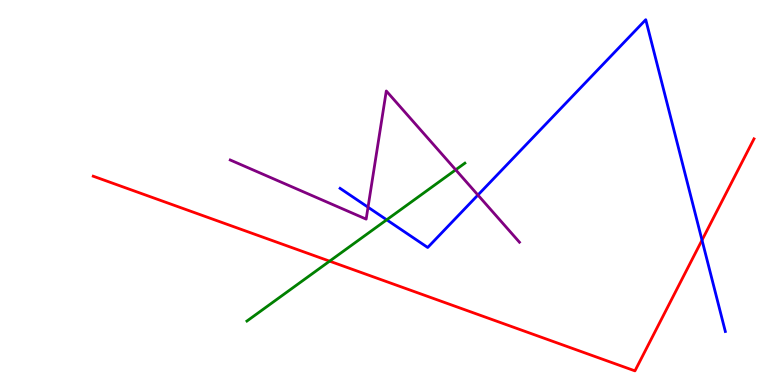[{'lines': ['blue', 'red'], 'intersections': [{'x': 9.06, 'y': 3.76}]}, {'lines': ['green', 'red'], 'intersections': [{'x': 4.25, 'y': 3.22}]}, {'lines': ['purple', 'red'], 'intersections': []}, {'lines': ['blue', 'green'], 'intersections': [{'x': 4.99, 'y': 4.29}]}, {'lines': ['blue', 'purple'], 'intersections': [{'x': 4.75, 'y': 4.62}, {'x': 6.17, 'y': 4.93}]}, {'lines': ['green', 'purple'], 'intersections': [{'x': 5.88, 'y': 5.59}]}]